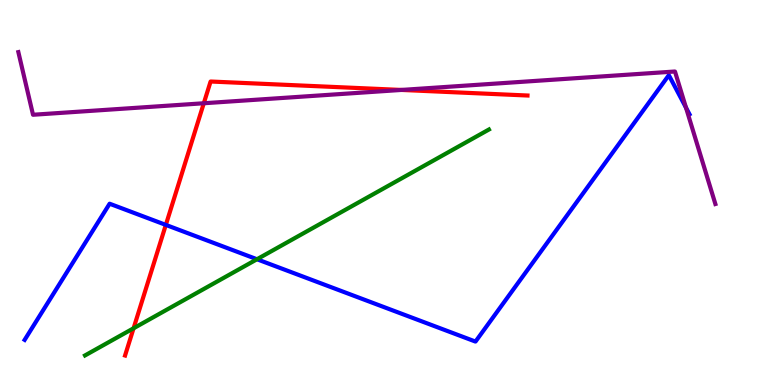[{'lines': ['blue', 'red'], 'intersections': [{'x': 2.14, 'y': 4.16}]}, {'lines': ['green', 'red'], 'intersections': [{'x': 1.72, 'y': 1.47}]}, {'lines': ['purple', 'red'], 'intersections': [{'x': 2.63, 'y': 7.32}, {'x': 5.18, 'y': 7.66}]}, {'lines': ['blue', 'green'], 'intersections': [{'x': 3.32, 'y': 3.27}]}, {'lines': ['blue', 'purple'], 'intersections': [{'x': 8.85, 'y': 7.2}]}, {'lines': ['green', 'purple'], 'intersections': []}]